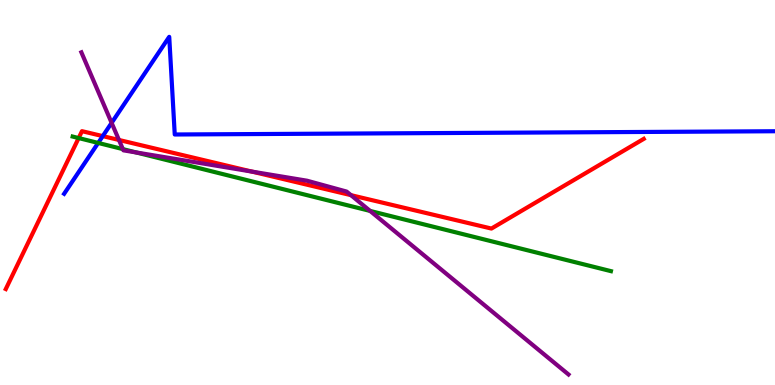[{'lines': ['blue', 'red'], 'intersections': [{'x': 1.33, 'y': 6.46}]}, {'lines': ['green', 'red'], 'intersections': [{'x': 1.01, 'y': 6.41}]}, {'lines': ['purple', 'red'], 'intersections': [{'x': 1.53, 'y': 6.36}, {'x': 3.25, 'y': 5.54}, {'x': 4.53, 'y': 4.93}]}, {'lines': ['blue', 'green'], 'intersections': [{'x': 1.27, 'y': 6.29}]}, {'lines': ['blue', 'purple'], 'intersections': [{'x': 1.44, 'y': 6.81}]}, {'lines': ['green', 'purple'], 'intersections': [{'x': 1.59, 'y': 6.13}, {'x': 1.76, 'y': 6.04}, {'x': 4.78, 'y': 4.52}]}]